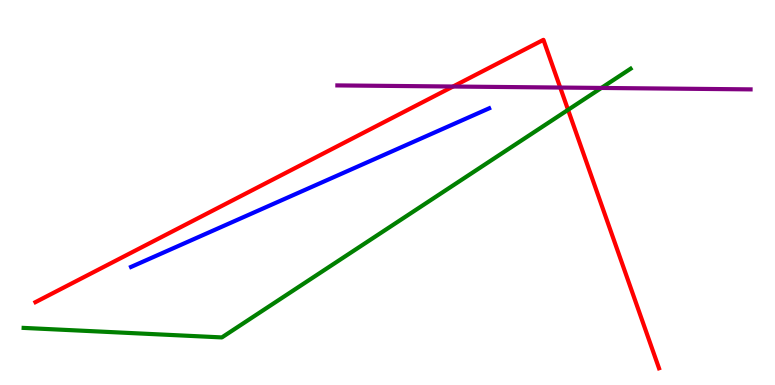[{'lines': ['blue', 'red'], 'intersections': []}, {'lines': ['green', 'red'], 'intersections': [{'x': 7.33, 'y': 7.15}]}, {'lines': ['purple', 'red'], 'intersections': [{'x': 5.85, 'y': 7.75}, {'x': 7.23, 'y': 7.73}]}, {'lines': ['blue', 'green'], 'intersections': []}, {'lines': ['blue', 'purple'], 'intersections': []}, {'lines': ['green', 'purple'], 'intersections': [{'x': 7.76, 'y': 7.72}]}]